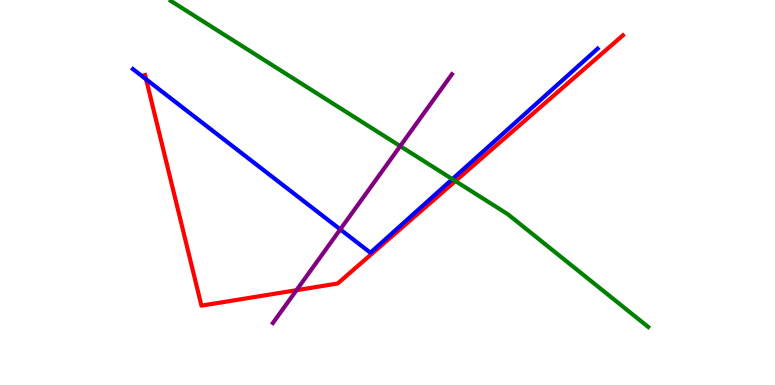[{'lines': ['blue', 'red'], 'intersections': [{'x': 1.89, 'y': 7.94}]}, {'lines': ['green', 'red'], 'intersections': [{'x': 5.88, 'y': 5.3}]}, {'lines': ['purple', 'red'], 'intersections': [{'x': 3.83, 'y': 2.46}]}, {'lines': ['blue', 'green'], 'intersections': [{'x': 5.84, 'y': 5.35}]}, {'lines': ['blue', 'purple'], 'intersections': [{'x': 4.39, 'y': 4.04}]}, {'lines': ['green', 'purple'], 'intersections': [{'x': 5.16, 'y': 6.2}]}]